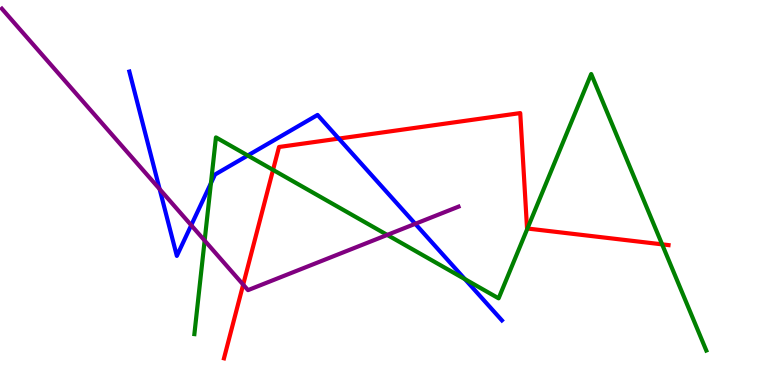[{'lines': ['blue', 'red'], 'intersections': [{'x': 4.37, 'y': 6.4}]}, {'lines': ['green', 'red'], 'intersections': [{'x': 3.52, 'y': 5.59}, {'x': 6.81, 'y': 4.06}, {'x': 8.54, 'y': 3.65}]}, {'lines': ['purple', 'red'], 'intersections': [{'x': 3.14, 'y': 2.61}]}, {'lines': ['blue', 'green'], 'intersections': [{'x': 2.72, 'y': 5.24}, {'x': 3.2, 'y': 5.96}, {'x': 6.0, 'y': 2.75}]}, {'lines': ['blue', 'purple'], 'intersections': [{'x': 2.06, 'y': 5.09}, {'x': 2.47, 'y': 4.15}, {'x': 5.36, 'y': 4.19}]}, {'lines': ['green', 'purple'], 'intersections': [{'x': 2.64, 'y': 3.75}, {'x': 5.0, 'y': 3.9}]}]